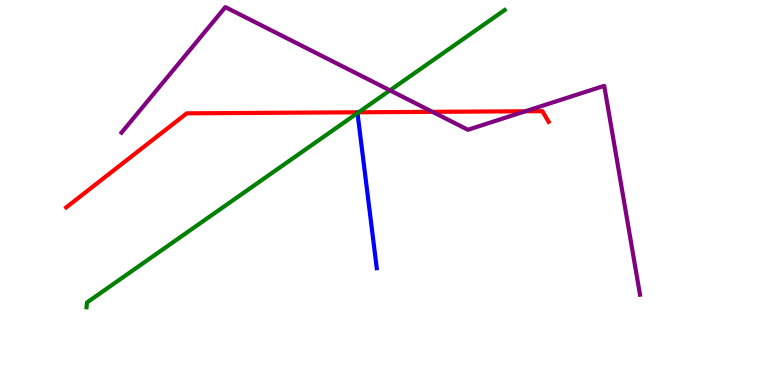[{'lines': ['blue', 'red'], 'intersections': []}, {'lines': ['green', 'red'], 'intersections': [{'x': 4.63, 'y': 7.08}]}, {'lines': ['purple', 'red'], 'intersections': [{'x': 5.58, 'y': 7.1}, {'x': 6.78, 'y': 7.11}]}, {'lines': ['blue', 'green'], 'intersections': [{'x': 4.61, 'y': 7.06}]}, {'lines': ['blue', 'purple'], 'intersections': []}, {'lines': ['green', 'purple'], 'intersections': [{'x': 5.03, 'y': 7.65}]}]